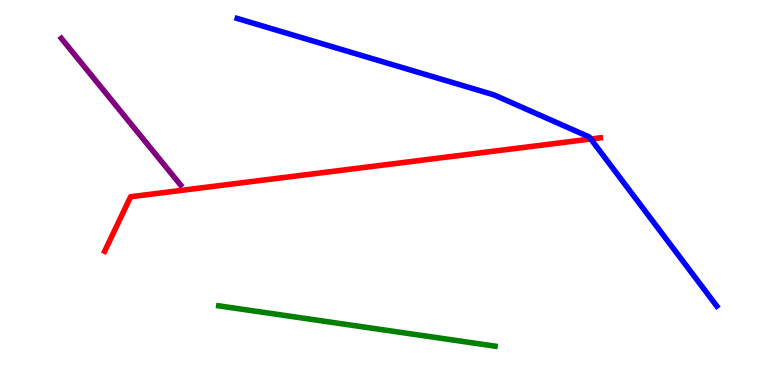[{'lines': ['blue', 'red'], 'intersections': [{'x': 7.62, 'y': 6.39}]}, {'lines': ['green', 'red'], 'intersections': []}, {'lines': ['purple', 'red'], 'intersections': []}, {'lines': ['blue', 'green'], 'intersections': []}, {'lines': ['blue', 'purple'], 'intersections': []}, {'lines': ['green', 'purple'], 'intersections': []}]